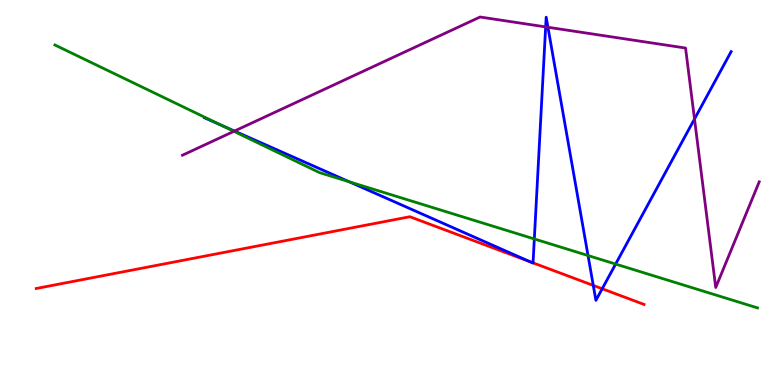[{'lines': ['blue', 'red'], 'intersections': [{'x': 6.84, 'y': 3.2}, {'x': 6.88, 'y': 3.17}, {'x': 7.66, 'y': 2.59}, {'x': 7.77, 'y': 2.5}]}, {'lines': ['green', 'red'], 'intersections': []}, {'lines': ['purple', 'red'], 'intersections': []}, {'lines': ['blue', 'green'], 'intersections': [{'x': 2.84, 'y': 6.76}, {'x': 4.51, 'y': 5.28}, {'x': 6.89, 'y': 3.79}, {'x': 7.59, 'y': 3.36}, {'x': 7.94, 'y': 3.14}]}, {'lines': ['blue', 'purple'], 'intersections': [{'x': 3.03, 'y': 6.6}, {'x': 7.04, 'y': 9.3}, {'x': 7.07, 'y': 9.29}, {'x': 8.96, 'y': 6.91}]}, {'lines': ['green', 'purple'], 'intersections': [{'x': 3.02, 'y': 6.59}]}]